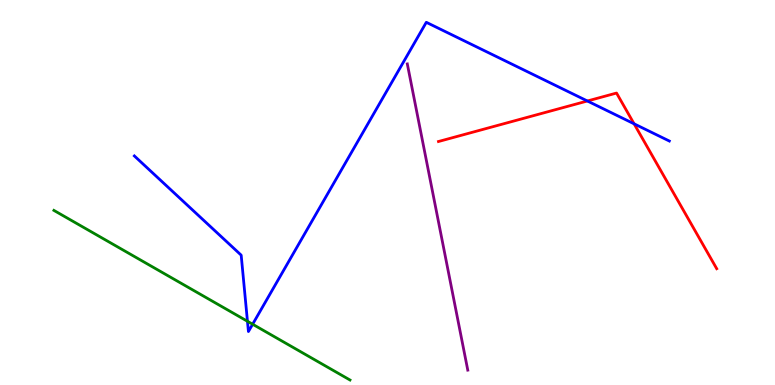[{'lines': ['blue', 'red'], 'intersections': [{'x': 7.58, 'y': 7.38}, {'x': 8.18, 'y': 6.78}]}, {'lines': ['green', 'red'], 'intersections': []}, {'lines': ['purple', 'red'], 'intersections': []}, {'lines': ['blue', 'green'], 'intersections': [{'x': 3.19, 'y': 1.66}, {'x': 3.26, 'y': 1.58}]}, {'lines': ['blue', 'purple'], 'intersections': []}, {'lines': ['green', 'purple'], 'intersections': []}]